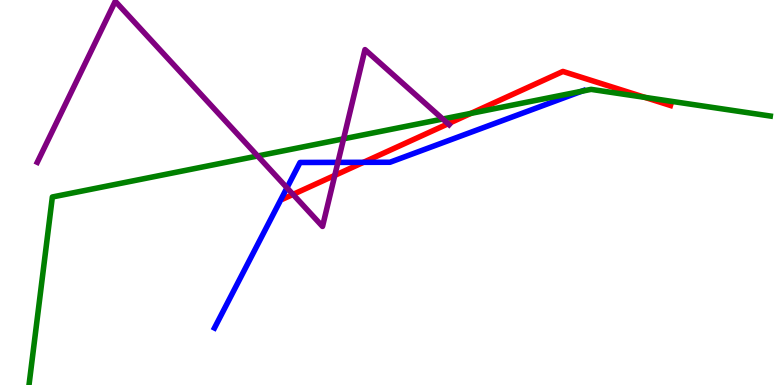[{'lines': ['blue', 'red'], 'intersections': [{'x': 4.69, 'y': 5.78}]}, {'lines': ['green', 'red'], 'intersections': [{'x': 6.08, 'y': 7.05}, {'x': 8.32, 'y': 7.47}]}, {'lines': ['purple', 'red'], 'intersections': [{'x': 3.78, 'y': 4.95}, {'x': 4.32, 'y': 5.44}, {'x': 5.78, 'y': 6.79}]}, {'lines': ['blue', 'green'], 'intersections': [{'x': 7.5, 'y': 7.63}]}, {'lines': ['blue', 'purple'], 'intersections': [{'x': 3.7, 'y': 5.12}, {'x': 4.36, 'y': 5.78}]}, {'lines': ['green', 'purple'], 'intersections': [{'x': 3.32, 'y': 5.95}, {'x': 4.43, 'y': 6.39}, {'x': 5.71, 'y': 6.91}]}]